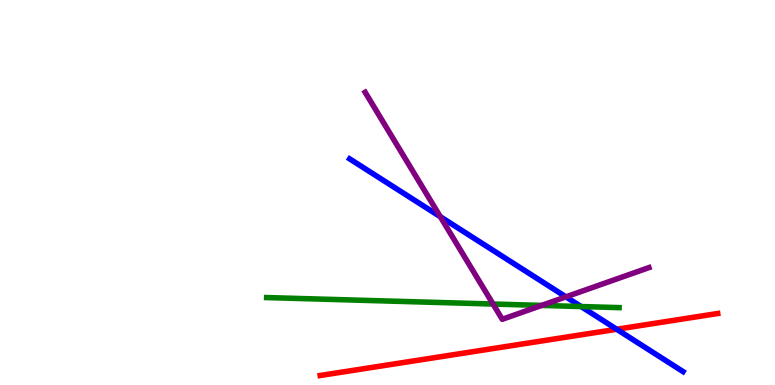[{'lines': ['blue', 'red'], 'intersections': [{'x': 7.96, 'y': 1.45}]}, {'lines': ['green', 'red'], 'intersections': []}, {'lines': ['purple', 'red'], 'intersections': []}, {'lines': ['blue', 'green'], 'intersections': [{'x': 7.5, 'y': 2.04}]}, {'lines': ['blue', 'purple'], 'intersections': [{'x': 5.68, 'y': 4.37}, {'x': 7.3, 'y': 2.29}]}, {'lines': ['green', 'purple'], 'intersections': [{'x': 6.36, 'y': 2.1}, {'x': 6.99, 'y': 2.07}]}]